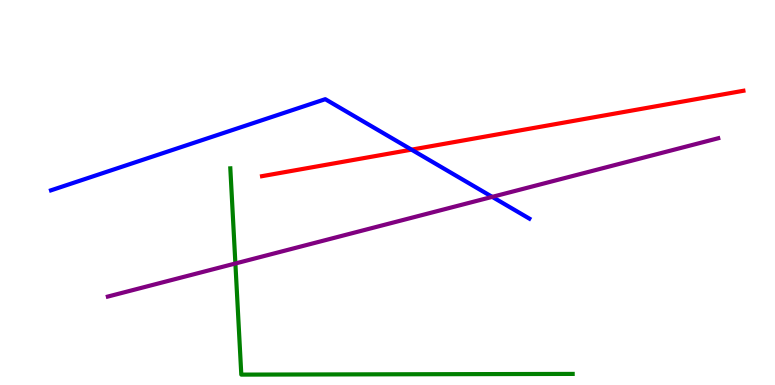[{'lines': ['blue', 'red'], 'intersections': [{'x': 5.31, 'y': 6.11}]}, {'lines': ['green', 'red'], 'intersections': []}, {'lines': ['purple', 'red'], 'intersections': []}, {'lines': ['blue', 'green'], 'intersections': []}, {'lines': ['blue', 'purple'], 'intersections': [{'x': 6.35, 'y': 4.89}]}, {'lines': ['green', 'purple'], 'intersections': [{'x': 3.04, 'y': 3.16}]}]